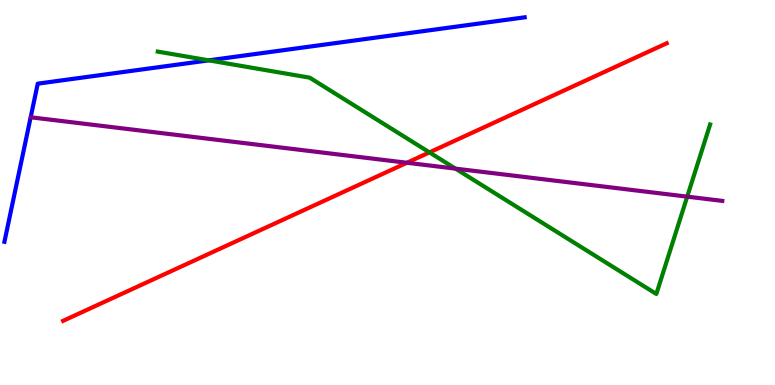[{'lines': ['blue', 'red'], 'intersections': []}, {'lines': ['green', 'red'], 'intersections': [{'x': 5.54, 'y': 6.04}]}, {'lines': ['purple', 'red'], 'intersections': [{'x': 5.25, 'y': 5.77}]}, {'lines': ['blue', 'green'], 'intersections': [{'x': 2.69, 'y': 8.43}]}, {'lines': ['blue', 'purple'], 'intersections': []}, {'lines': ['green', 'purple'], 'intersections': [{'x': 5.88, 'y': 5.62}, {'x': 8.87, 'y': 4.89}]}]